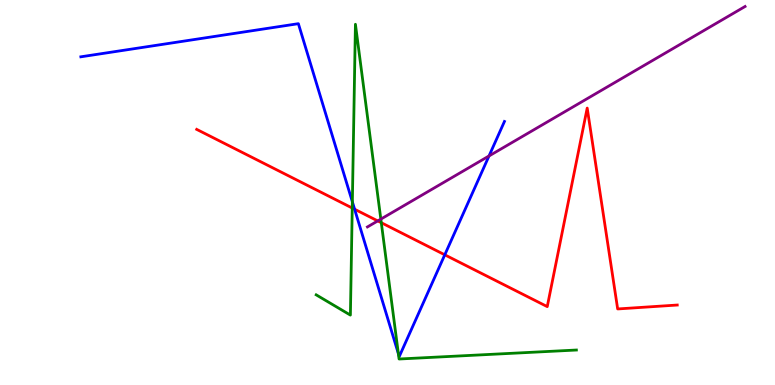[{'lines': ['blue', 'red'], 'intersections': [{'x': 4.58, 'y': 4.57}, {'x': 5.74, 'y': 3.38}]}, {'lines': ['green', 'red'], 'intersections': [{'x': 4.55, 'y': 4.6}, {'x': 4.92, 'y': 4.22}]}, {'lines': ['purple', 'red'], 'intersections': [{'x': 4.87, 'y': 4.26}]}, {'lines': ['blue', 'green'], 'intersections': [{'x': 4.55, 'y': 4.76}, {'x': 5.14, 'y': 0.815}]}, {'lines': ['blue', 'purple'], 'intersections': [{'x': 6.31, 'y': 5.95}]}, {'lines': ['green', 'purple'], 'intersections': [{'x': 4.91, 'y': 4.31}]}]